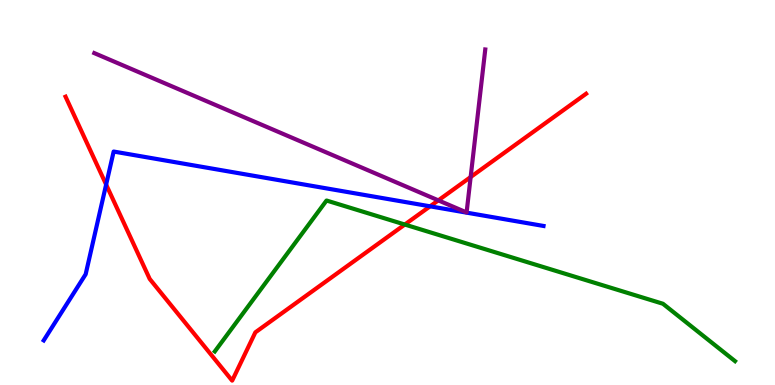[{'lines': ['blue', 'red'], 'intersections': [{'x': 1.37, 'y': 5.21}, {'x': 5.55, 'y': 4.64}]}, {'lines': ['green', 'red'], 'intersections': [{'x': 5.22, 'y': 4.17}]}, {'lines': ['purple', 'red'], 'intersections': [{'x': 5.66, 'y': 4.8}, {'x': 6.07, 'y': 5.4}]}, {'lines': ['blue', 'green'], 'intersections': []}, {'lines': ['blue', 'purple'], 'intersections': []}, {'lines': ['green', 'purple'], 'intersections': []}]